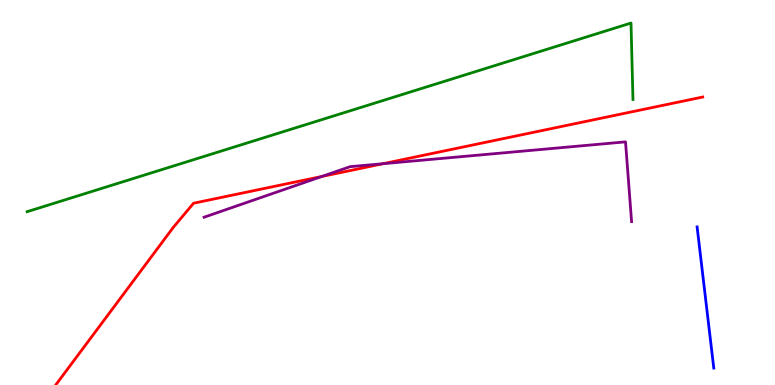[{'lines': ['blue', 'red'], 'intersections': []}, {'lines': ['green', 'red'], 'intersections': []}, {'lines': ['purple', 'red'], 'intersections': [{'x': 4.15, 'y': 5.42}, {'x': 4.94, 'y': 5.75}]}, {'lines': ['blue', 'green'], 'intersections': []}, {'lines': ['blue', 'purple'], 'intersections': []}, {'lines': ['green', 'purple'], 'intersections': []}]